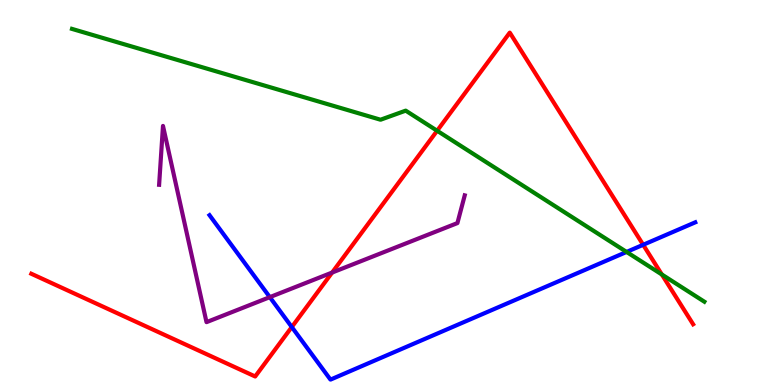[{'lines': ['blue', 'red'], 'intersections': [{'x': 3.77, 'y': 1.51}, {'x': 8.3, 'y': 3.64}]}, {'lines': ['green', 'red'], 'intersections': [{'x': 5.64, 'y': 6.6}, {'x': 8.54, 'y': 2.87}]}, {'lines': ['purple', 'red'], 'intersections': [{'x': 4.29, 'y': 2.92}]}, {'lines': ['blue', 'green'], 'intersections': [{'x': 8.08, 'y': 3.46}]}, {'lines': ['blue', 'purple'], 'intersections': [{'x': 3.48, 'y': 2.28}]}, {'lines': ['green', 'purple'], 'intersections': []}]